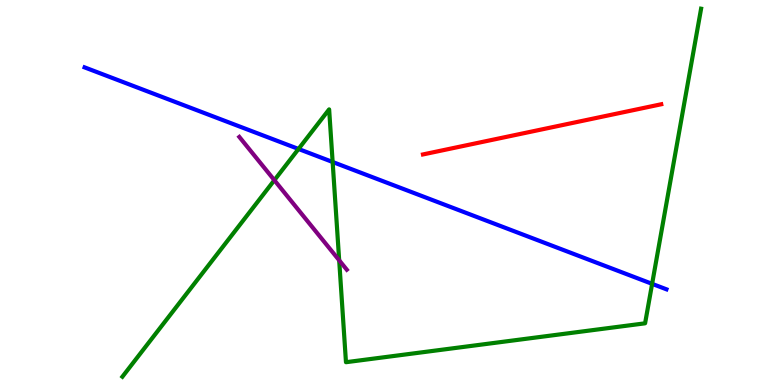[{'lines': ['blue', 'red'], 'intersections': []}, {'lines': ['green', 'red'], 'intersections': []}, {'lines': ['purple', 'red'], 'intersections': []}, {'lines': ['blue', 'green'], 'intersections': [{'x': 3.85, 'y': 6.13}, {'x': 4.29, 'y': 5.79}, {'x': 8.41, 'y': 2.63}]}, {'lines': ['blue', 'purple'], 'intersections': []}, {'lines': ['green', 'purple'], 'intersections': [{'x': 3.54, 'y': 5.32}, {'x': 4.38, 'y': 3.24}]}]